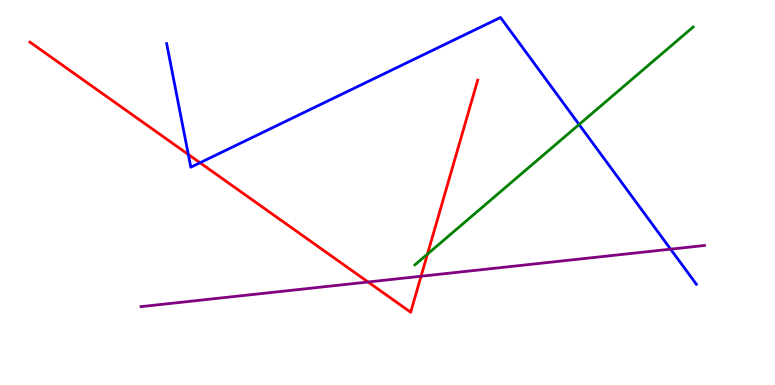[{'lines': ['blue', 'red'], 'intersections': [{'x': 2.43, 'y': 5.99}, {'x': 2.58, 'y': 5.77}]}, {'lines': ['green', 'red'], 'intersections': [{'x': 5.52, 'y': 3.4}]}, {'lines': ['purple', 'red'], 'intersections': [{'x': 4.75, 'y': 2.68}, {'x': 5.43, 'y': 2.82}]}, {'lines': ['blue', 'green'], 'intersections': [{'x': 7.47, 'y': 6.77}]}, {'lines': ['blue', 'purple'], 'intersections': [{'x': 8.65, 'y': 3.53}]}, {'lines': ['green', 'purple'], 'intersections': []}]